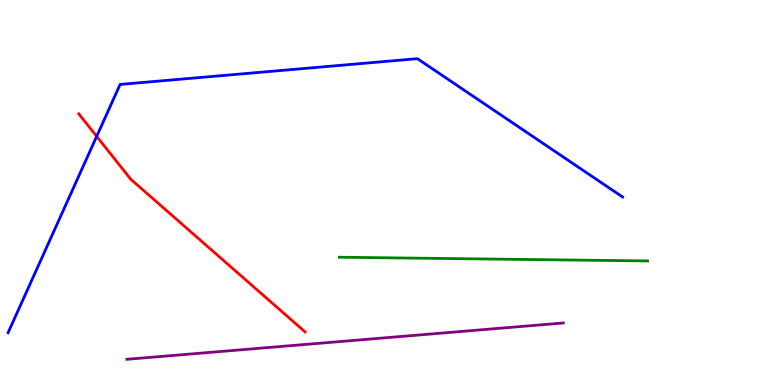[{'lines': ['blue', 'red'], 'intersections': [{'x': 1.25, 'y': 6.46}]}, {'lines': ['green', 'red'], 'intersections': []}, {'lines': ['purple', 'red'], 'intersections': []}, {'lines': ['blue', 'green'], 'intersections': []}, {'lines': ['blue', 'purple'], 'intersections': []}, {'lines': ['green', 'purple'], 'intersections': []}]